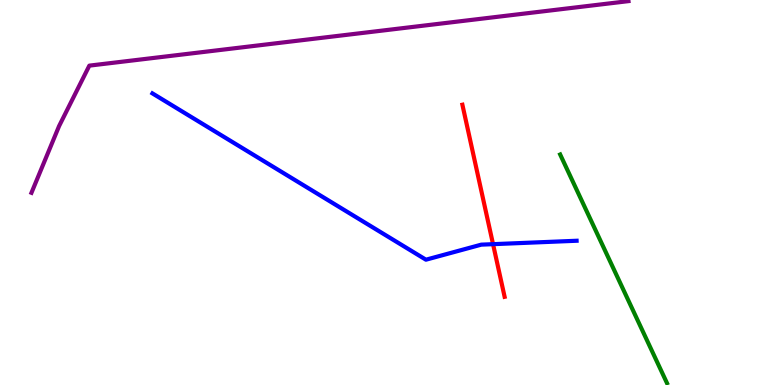[{'lines': ['blue', 'red'], 'intersections': [{'x': 6.36, 'y': 3.66}]}, {'lines': ['green', 'red'], 'intersections': []}, {'lines': ['purple', 'red'], 'intersections': []}, {'lines': ['blue', 'green'], 'intersections': []}, {'lines': ['blue', 'purple'], 'intersections': []}, {'lines': ['green', 'purple'], 'intersections': []}]